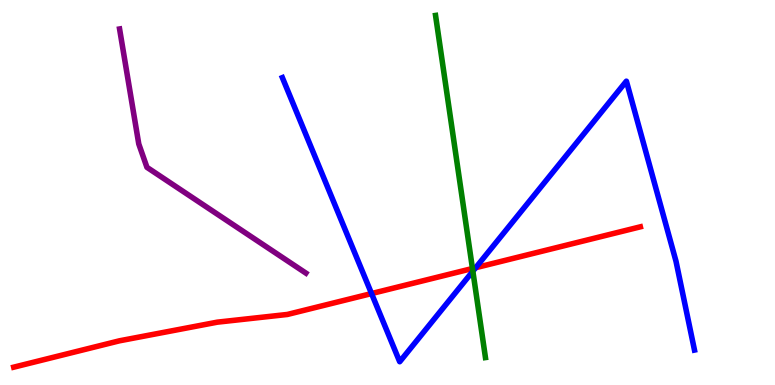[{'lines': ['blue', 'red'], 'intersections': [{'x': 4.79, 'y': 2.38}, {'x': 6.14, 'y': 3.05}]}, {'lines': ['green', 'red'], 'intersections': [{'x': 6.1, 'y': 3.03}]}, {'lines': ['purple', 'red'], 'intersections': []}, {'lines': ['blue', 'green'], 'intersections': [{'x': 6.1, 'y': 2.96}]}, {'lines': ['blue', 'purple'], 'intersections': []}, {'lines': ['green', 'purple'], 'intersections': []}]